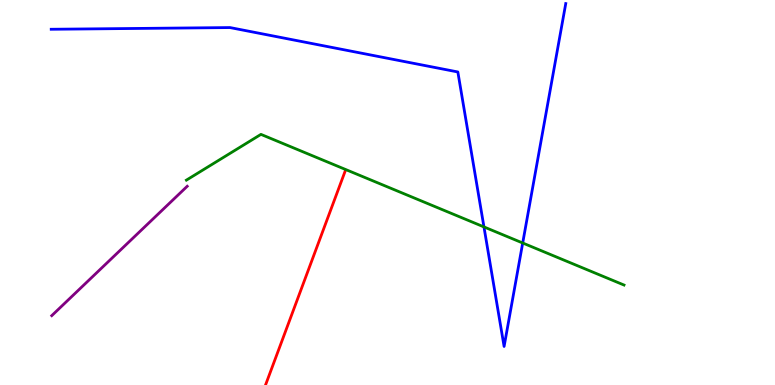[{'lines': ['blue', 'red'], 'intersections': []}, {'lines': ['green', 'red'], 'intersections': []}, {'lines': ['purple', 'red'], 'intersections': []}, {'lines': ['blue', 'green'], 'intersections': [{'x': 6.24, 'y': 4.11}, {'x': 6.74, 'y': 3.69}]}, {'lines': ['blue', 'purple'], 'intersections': []}, {'lines': ['green', 'purple'], 'intersections': []}]